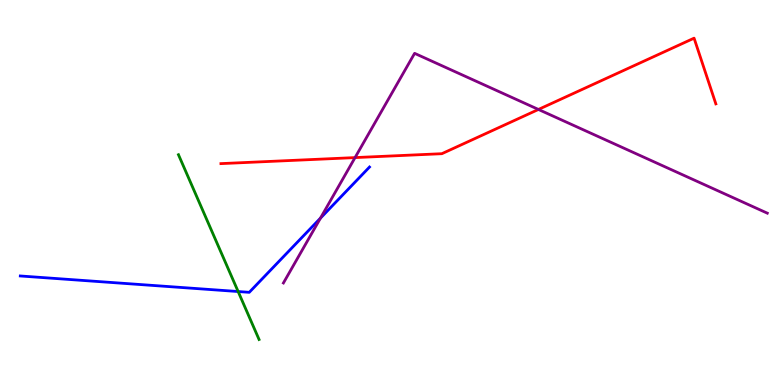[{'lines': ['blue', 'red'], 'intersections': []}, {'lines': ['green', 'red'], 'intersections': []}, {'lines': ['purple', 'red'], 'intersections': [{'x': 4.58, 'y': 5.91}, {'x': 6.95, 'y': 7.16}]}, {'lines': ['blue', 'green'], 'intersections': [{'x': 3.07, 'y': 2.43}]}, {'lines': ['blue', 'purple'], 'intersections': [{'x': 4.13, 'y': 4.33}]}, {'lines': ['green', 'purple'], 'intersections': []}]